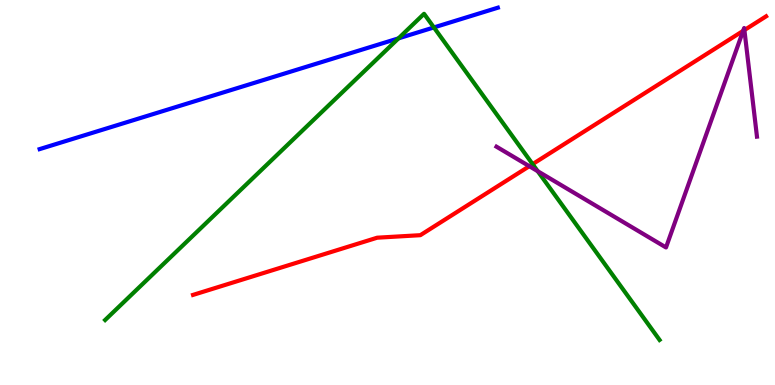[{'lines': ['blue', 'red'], 'intersections': []}, {'lines': ['green', 'red'], 'intersections': [{'x': 6.87, 'y': 5.74}]}, {'lines': ['purple', 'red'], 'intersections': [{'x': 6.83, 'y': 5.68}, {'x': 9.59, 'y': 9.2}, {'x': 9.61, 'y': 9.22}]}, {'lines': ['blue', 'green'], 'intersections': [{'x': 5.14, 'y': 9.0}, {'x': 5.6, 'y': 9.29}]}, {'lines': ['blue', 'purple'], 'intersections': []}, {'lines': ['green', 'purple'], 'intersections': [{'x': 6.94, 'y': 5.55}]}]